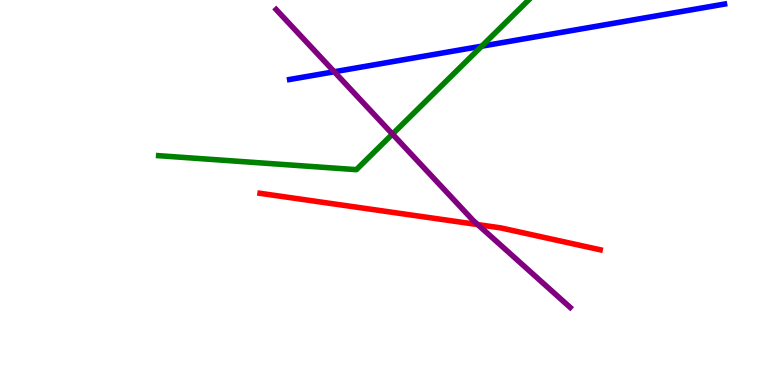[{'lines': ['blue', 'red'], 'intersections': []}, {'lines': ['green', 'red'], 'intersections': []}, {'lines': ['purple', 'red'], 'intersections': [{'x': 6.16, 'y': 4.17}]}, {'lines': ['blue', 'green'], 'intersections': [{'x': 6.22, 'y': 8.8}]}, {'lines': ['blue', 'purple'], 'intersections': [{'x': 4.31, 'y': 8.14}]}, {'lines': ['green', 'purple'], 'intersections': [{'x': 5.06, 'y': 6.52}]}]